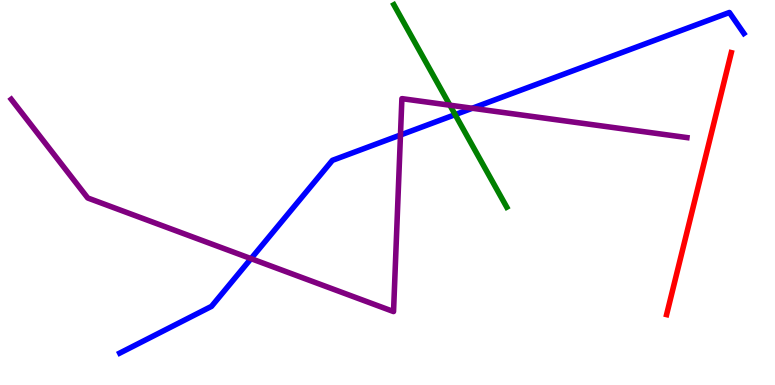[{'lines': ['blue', 'red'], 'intersections': []}, {'lines': ['green', 'red'], 'intersections': []}, {'lines': ['purple', 'red'], 'intersections': []}, {'lines': ['blue', 'green'], 'intersections': [{'x': 5.87, 'y': 7.02}]}, {'lines': ['blue', 'purple'], 'intersections': [{'x': 3.24, 'y': 3.28}, {'x': 5.17, 'y': 6.49}, {'x': 6.09, 'y': 7.19}]}, {'lines': ['green', 'purple'], 'intersections': [{'x': 5.8, 'y': 7.27}]}]